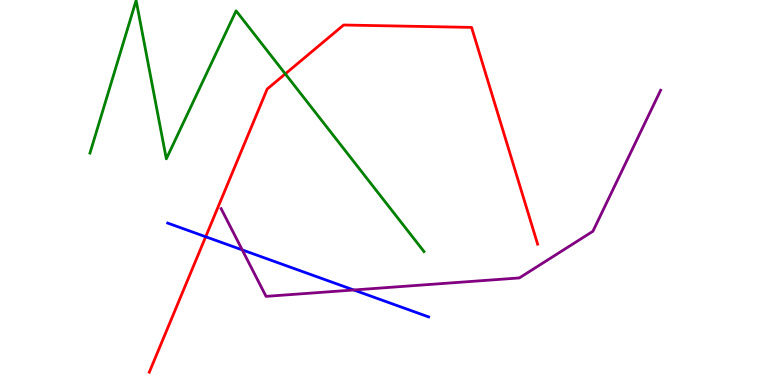[{'lines': ['blue', 'red'], 'intersections': [{'x': 2.65, 'y': 3.85}]}, {'lines': ['green', 'red'], 'intersections': [{'x': 3.68, 'y': 8.08}]}, {'lines': ['purple', 'red'], 'intersections': []}, {'lines': ['blue', 'green'], 'intersections': []}, {'lines': ['blue', 'purple'], 'intersections': [{'x': 3.13, 'y': 3.51}, {'x': 4.56, 'y': 2.47}]}, {'lines': ['green', 'purple'], 'intersections': []}]